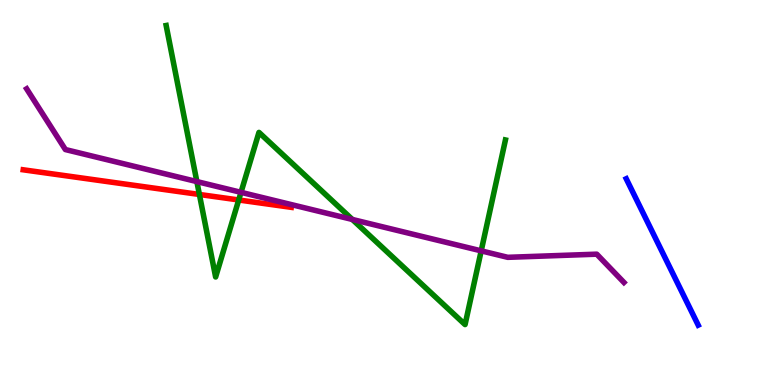[{'lines': ['blue', 'red'], 'intersections': []}, {'lines': ['green', 'red'], 'intersections': [{'x': 2.57, 'y': 4.95}, {'x': 3.08, 'y': 4.81}]}, {'lines': ['purple', 'red'], 'intersections': []}, {'lines': ['blue', 'green'], 'intersections': []}, {'lines': ['blue', 'purple'], 'intersections': []}, {'lines': ['green', 'purple'], 'intersections': [{'x': 2.54, 'y': 5.28}, {'x': 3.11, 'y': 5.0}, {'x': 4.55, 'y': 4.3}, {'x': 6.21, 'y': 3.48}]}]